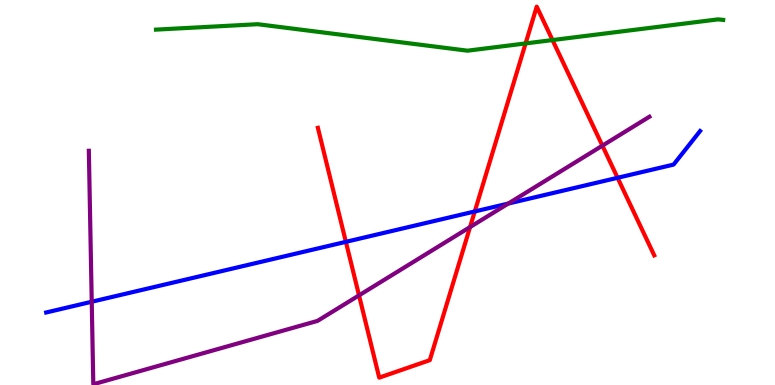[{'lines': ['blue', 'red'], 'intersections': [{'x': 4.46, 'y': 3.72}, {'x': 6.13, 'y': 4.51}, {'x': 7.97, 'y': 5.38}]}, {'lines': ['green', 'red'], 'intersections': [{'x': 6.78, 'y': 8.87}, {'x': 7.13, 'y': 8.96}]}, {'lines': ['purple', 'red'], 'intersections': [{'x': 4.63, 'y': 2.33}, {'x': 6.07, 'y': 4.1}, {'x': 7.77, 'y': 6.22}]}, {'lines': ['blue', 'green'], 'intersections': []}, {'lines': ['blue', 'purple'], 'intersections': [{'x': 1.18, 'y': 2.16}, {'x': 6.56, 'y': 4.71}]}, {'lines': ['green', 'purple'], 'intersections': []}]